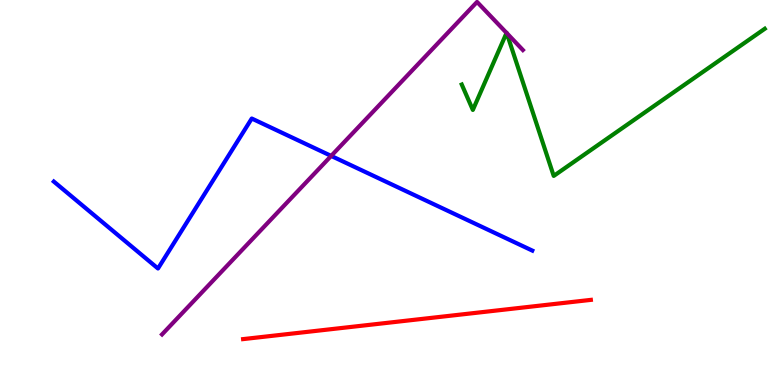[{'lines': ['blue', 'red'], 'intersections': []}, {'lines': ['green', 'red'], 'intersections': []}, {'lines': ['purple', 'red'], 'intersections': []}, {'lines': ['blue', 'green'], 'intersections': []}, {'lines': ['blue', 'purple'], 'intersections': [{'x': 4.27, 'y': 5.95}]}, {'lines': ['green', 'purple'], 'intersections': [{'x': 6.54, 'y': 9.15}, {'x': 6.54, 'y': 9.14}]}]